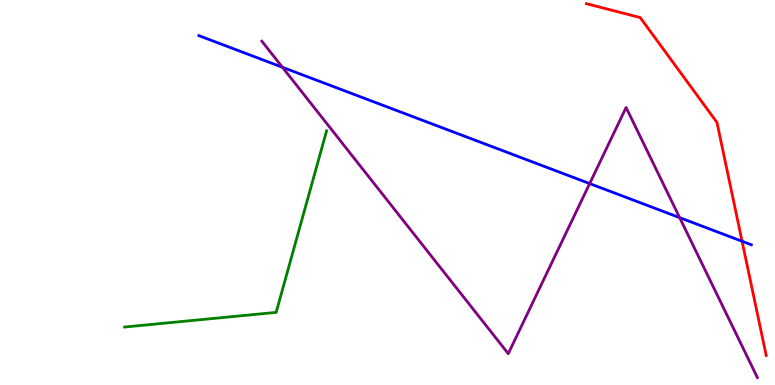[{'lines': ['blue', 'red'], 'intersections': [{'x': 9.58, 'y': 3.73}]}, {'lines': ['green', 'red'], 'intersections': []}, {'lines': ['purple', 'red'], 'intersections': []}, {'lines': ['blue', 'green'], 'intersections': []}, {'lines': ['blue', 'purple'], 'intersections': [{'x': 3.64, 'y': 8.25}, {'x': 7.61, 'y': 5.23}, {'x': 8.77, 'y': 4.35}]}, {'lines': ['green', 'purple'], 'intersections': []}]